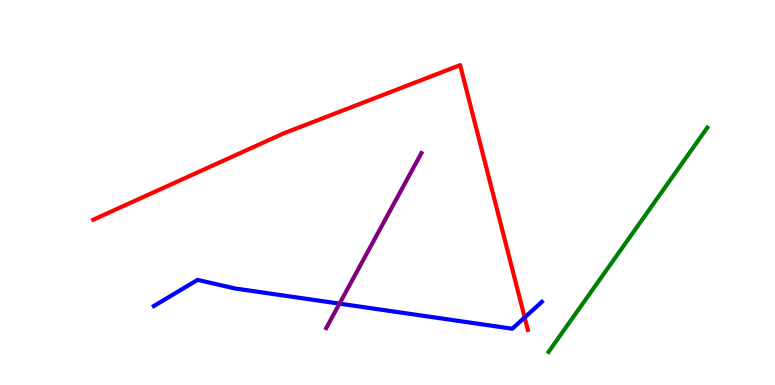[{'lines': ['blue', 'red'], 'intersections': [{'x': 6.77, 'y': 1.75}]}, {'lines': ['green', 'red'], 'intersections': []}, {'lines': ['purple', 'red'], 'intersections': []}, {'lines': ['blue', 'green'], 'intersections': []}, {'lines': ['blue', 'purple'], 'intersections': [{'x': 4.38, 'y': 2.11}]}, {'lines': ['green', 'purple'], 'intersections': []}]